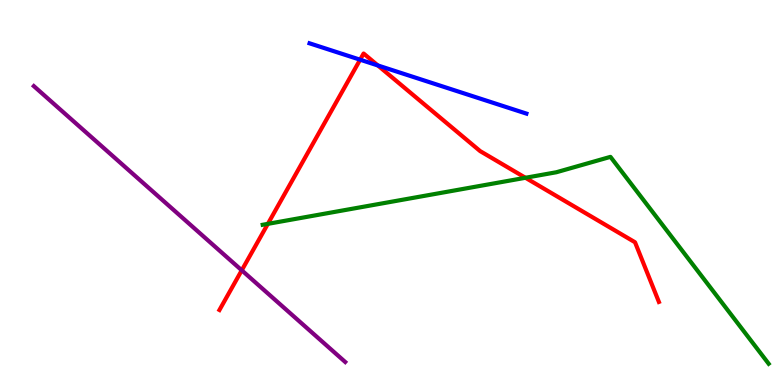[{'lines': ['blue', 'red'], 'intersections': [{'x': 4.65, 'y': 8.45}, {'x': 4.88, 'y': 8.3}]}, {'lines': ['green', 'red'], 'intersections': [{'x': 3.46, 'y': 4.19}, {'x': 6.78, 'y': 5.38}]}, {'lines': ['purple', 'red'], 'intersections': [{'x': 3.12, 'y': 2.98}]}, {'lines': ['blue', 'green'], 'intersections': []}, {'lines': ['blue', 'purple'], 'intersections': []}, {'lines': ['green', 'purple'], 'intersections': []}]